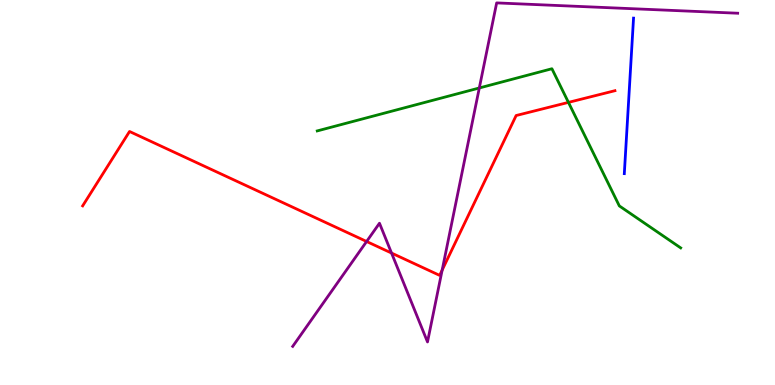[{'lines': ['blue', 'red'], 'intersections': []}, {'lines': ['green', 'red'], 'intersections': [{'x': 7.33, 'y': 7.34}]}, {'lines': ['purple', 'red'], 'intersections': [{'x': 4.73, 'y': 3.73}, {'x': 5.05, 'y': 3.43}, {'x': 5.71, 'y': 2.98}]}, {'lines': ['blue', 'green'], 'intersections': []}, {'lines': ['blue', 'purple'], 'intersections': []}, {'lines': ['green', 'purple'], 'intersections': [{'x': 6.18, 'y': 7.71}]}]